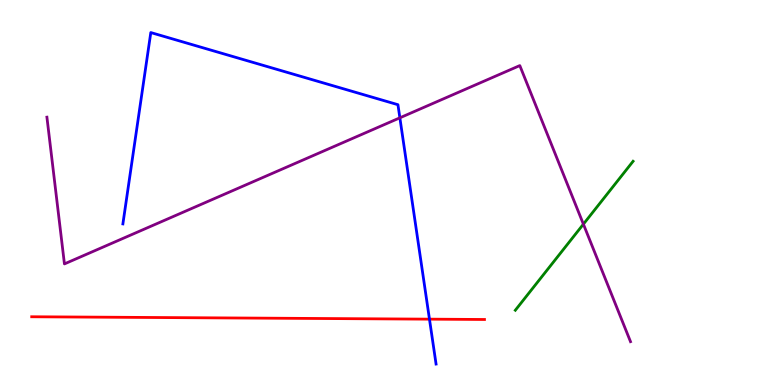[{'lines': ['blue', 'red'], 'intersections': [{'x': 5.54, 'y': 1.71}]}, {'lines': ['green', 'red'], 'intersections': []}, {'lines': ['purple', 'red'], 'intersections': []}, {'lines': ['blue', 'green'], 'intersections': []}, {'lines': ['blue', 'purple'], 'intersections': [{'x': 5.16, 'y': 6.94}]}, {'lines': ['green', 'purple'], 'intersections': [{'x': 7.53, 'y': 4.18}]}]